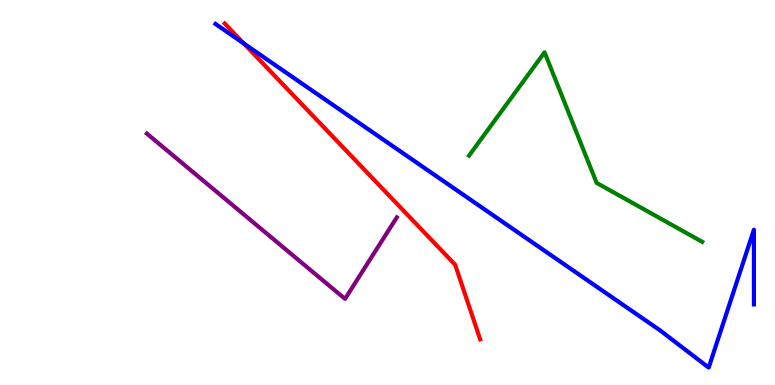[{'lines': ['blue', 'red'], 'intersections': [{'x': 3.15, 'y': 8.87}]}, {'lines': ['green', 'red'], 'intersections': []}, {'lines': ['purple', 'red'], 'intersections': []}, {'lines': ['blue', 'green'], 'intersections': []}, {'lines': ['blue', 'purple'], 'intersections': []}, {'lines': ['green', 'purple'], 'intersections': []}]